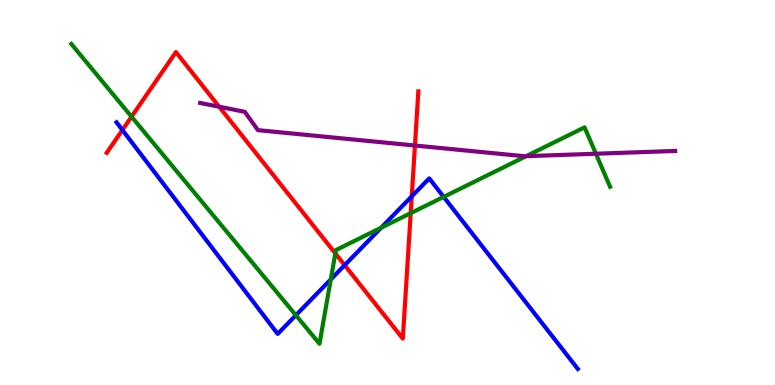[{'lines': ['blue', 'red'], 'intersections': [{'x': 1.58, 'y': 6.62}, {'x': 4.45, 'y': 3.11}, {'x': 5.31, 'y': 4.9}]}, {'lines': ['green', 'red'], 'intersections': [{'x': 1.7, 'y': 6.97}, {'x': 4.33, 'y': 3.42}, {'x': 5.3, 'y': 4.46}]}, {'lines': ['purple', 'red'], 'intersections': [{'x': 2.83, 'y': 7.23}, {'x': 5.35, 'y': 6.22}]}, {'lines': ['blue', 'green'], 'intersections': [{'x': 3.82, 'y': 1.81}, {'x': 4.27, 'y': 2.74}, {'x': 4.92, 'y': 4.08}, {'x': 5.72, 'y': 4.89}]}, {'lines': ['blue', 'purple'], 'intersections': []}, {'lines': ['green', 'purple'], 'intersections': [{'x': 6.79, 'y': 5.94}, {'x': 7.69, 'y': 6.01}]}]